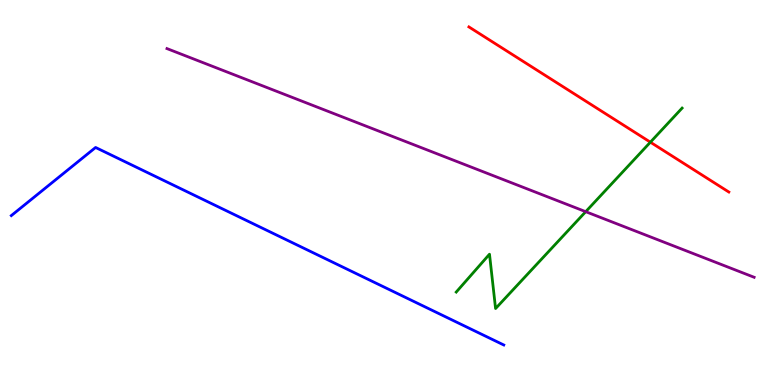[{'lines': ['blue', 'red'], 'intersections': []}, {'lines': ['green', 'red'], 'intersections': [{'x': 8.39, 'y': 6.31}]}, {'lines': ['purple', 'red'], 'intersections': []}, {'lines': ['blue', 'green'], 'intersections': []}, {'lines': ['blue', 'purple'], 'intersections': []}, {'lines': ['green', 'purple'], 'intersections': [{'x': 7.56, 'y': 4.5}]}]